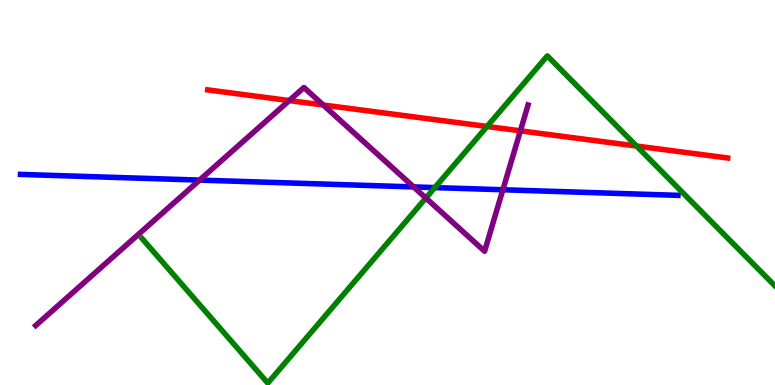[{'lines': ['blue', 'red'], 'intersections': []}, {'lines': ['green', 'red'], 'intersections': [{'x': 6.28, 'y': 6.72}, {'x': 8.21, 'y': 6.21}]}, {'lines': ['purple', 'red'], 'intersections': [{'x': 3.73, 'y': 7.39}, {'x': 4.17, 'y': 7.27}, {'x': 6.71, 'y': 6.6}]}, {'lines': ['blue', 'green'], 'intersections': [{'x': 5.61, 'y': 5.13}]}, {'lines': ['blue', 'purple'], 'intersections': [{'x': 2.58, 'y': 5.32}, {'x': 5.34, 'y': 5.15}, {'x': 6.49, 'y': 5.07}]}, {'lines': ['green', 'purple'], 'intersections': [{'x': 5.5, 'y': 4.86}]}]